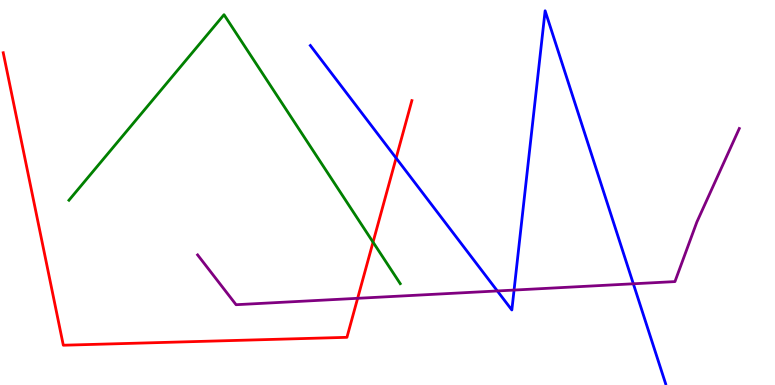[{'lines': ['blue', 'red'], 'intersections': [{'x': 5.11, 'y': 5.89}]}, {'lines': ['green', 'red'], 'intersections': [{'x': 4.81, 'y': 3.71}]}, {'lines': ['purple', 'red'], 'intersections': [{'x': 4.61, 'y': 2.25}]}, {'lines': ['blue', 'green'], 'intersections': []}, {'lines': ['blue', 'purple'], 'intersections': [{'x': 6.42, 'y': 2.44}, {'x': 6.63, 'y': 2.47}, {'x': 8.17, 'y': 2.63}]}, {'lines': ['green', 'purple'], 'intersections': []}]